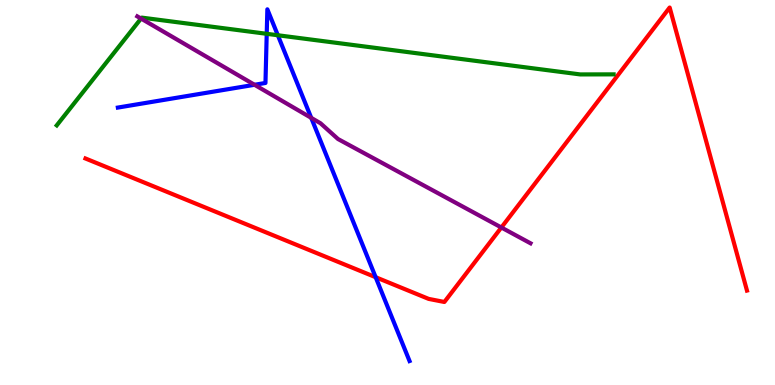[{'lines': ['blue', 'red'], 'intersections': [{'x': 4.85, 'y': 2.8}]}, {'lines': ['green', 'red'], 'intersections': []}, {'lines': ['purple', 'red'], 'intersections': [{'x': 6.47, 'y': 4.09}]}, {'lines': ['blue', 'green'], 'intersections': [{'x': 3.44, 'y': 9.12}, {'x': 3.59, 'y': 9.08}]}, {'lines': ['blue', 'purple'], 'intersections': [{'x': 3.28, 'y': 7.8}, {'x': 4.02, 'y': 6.94}]}, {'lines': ['green', 'purple'], 'intersections': [{'x': 1.82, 'y': 9.52}]}]